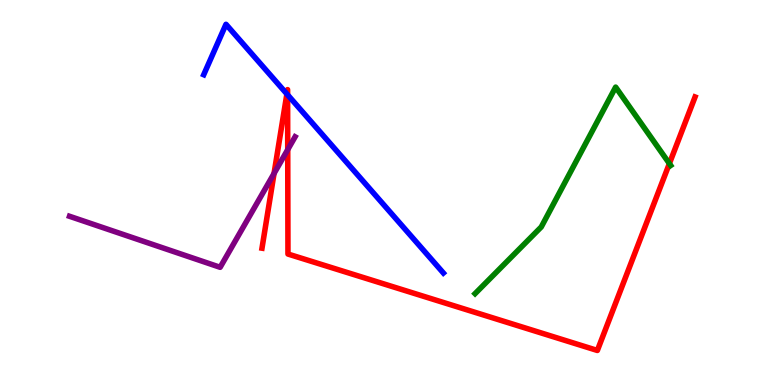[{'lines': ['blue', 'red'], 'intersections': [{'x': 3.7, 'y': 7.56}, {'x': 3.71, 'y': 7.54}]}, {'lines': ['green', 'red'], 'intersections': [{'x': 8.64, 'y': 5.75}]}, {'lines': ['purple', 'red'], 'intersections': [{'x': 3.54, 'y': 5.5}, {'x': 3.71, 'y': 6.11}]}, {'lines': ['blue', 'green'], 'intersections': []}, {'lines': ['blue', 'purple'], 'intersections': []}, {'lines': ['green', 'purple'], 'intersections': []}]